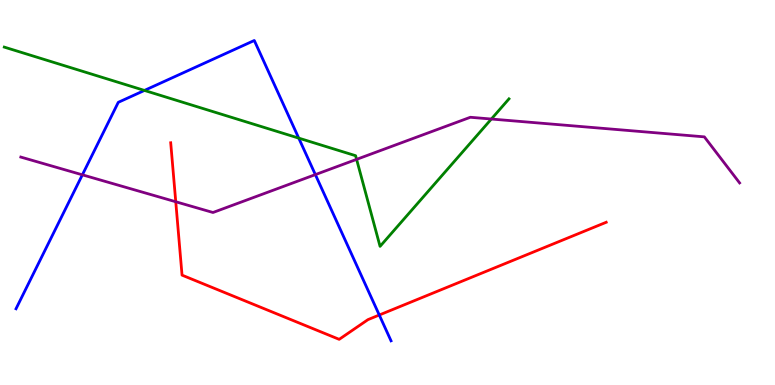[{'lines': ['blue', 'red'], 'intersections': [{'x': 4.89, 'y': 1.82}]}, {'lines': ['green', 'red'], 'intersections': []}, {'lines': ['purple', 'red'], 'intersections': [{'x': 2.27, 'y': 4.76}]}, {'lines': ['blue', 'green'], 'intersections': [{'x': 1.86, 'y': 7.65}, {'x': 3.85, 'y': 6.41}]}, {'lines': ['blue', 'purple'], 'intersections': [{'x': 1.06, 'y': 5.46}, {'x': 4.07, 'y': 5.46}]}, {'lines': ['green', 'purple'], 'intersections': [{'x': 4.6, 'y': 5.86}, {'x': 6.34, 'y': 6.91}]}]